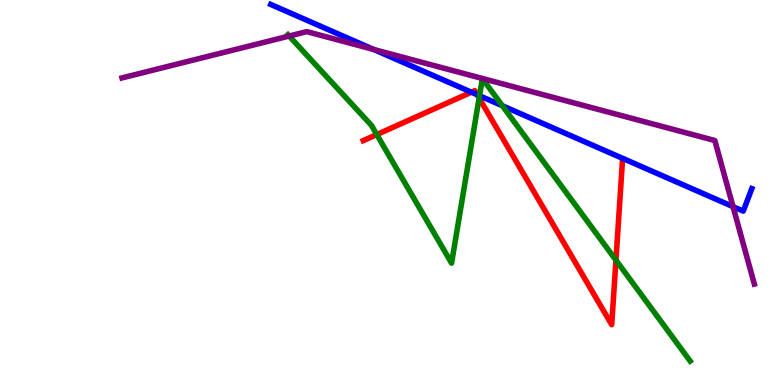[{'lines': ['blue', 'red'], 'intersections': [{'x': 6.08, 'y': 7.61}, {'x': 6.16, 'y': 7.54}]}, {'lines': ['green', 'red'], 'intersections': [{'x': 4.86, 'y': 6.5}, {'x': 6.18, 'y': 7.45}, {'x': 7.95, 'y': 3.24}]}, {'lines': ['purple', 'red'], 'intersections': []}, {'lines': ['blue', 'green'], 'intersections': [{'x': 6.19, 'y': 7.51}, {'x': 6.48, 'y': 7.25}]}, {'lines': ['blue', 'purple'], 'intersections': [{'x': 4.82, 'y': 8.71}, {'x': 9.46, 'y': 4.63}]}, {'lines': ['green', 'purple'], 'intersections': [{'x': 3.73, 'y': 9.06}]}]